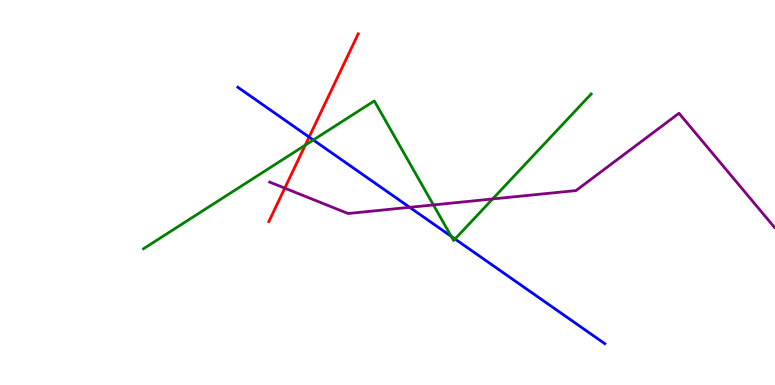[{'lines': ['blue', 'red'], 'intersections': [{'x': 3.99, 'y': 6.44}]}, {'lines': ['green', 'red'], 'intersections': [{'x': 3.94, 'y': 6.23}]}, {'lines': ['purple', 'red'], 'intersections': [{'x': 3.67, 'y': 5.11}]}, {'lines': ['blue', 'green'], 'intersections': [{'x': 4.04, 'y': 6.36}, {'x': 5.82, 'y': 3.86}, {'x': 5.87, 'y': 3.79}]}, {'lines': ['blue', 'purple'], 'intersections': [{'x': 5.29, 'y': 4.62}]}, {'lines': ['green', 'purple'], 'intersections': [{'x': 5.59, 'y': 4.68}, {'x': 6.36, 'y': 4.83}]}]